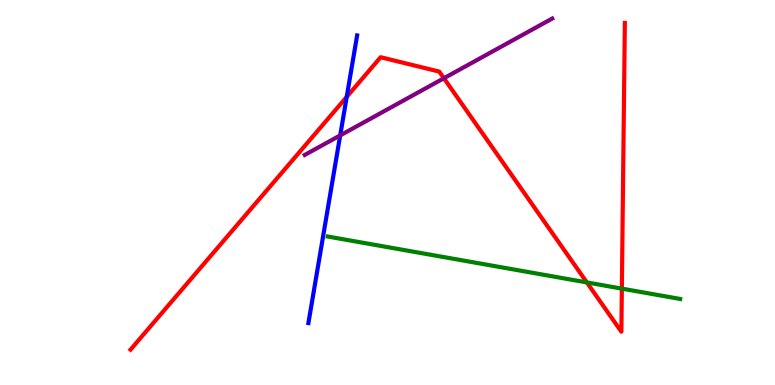[{'lines': ['blue', 'red'], 'intersections': [{'x': 4.47, 'y': 7.48}]}, {'lines': ['green', 'red'], 'intersections': [{'x': 7.57, 'y': 2.66}, {'x': 8.02, 'y': 2.5}]}, {'lines': ['purple', 'red'], 'intersections': [{'x': 5.73, 'y': 7.97}]}, {'lines': ['blue', 'green'], 'intersections': []}, {'lines': ['blue', 'purple'], 'intersections': [{'x': 4.39, 'y': 6.48}]}, {'lines': ['green', 'purple'], 'intersections': []}]